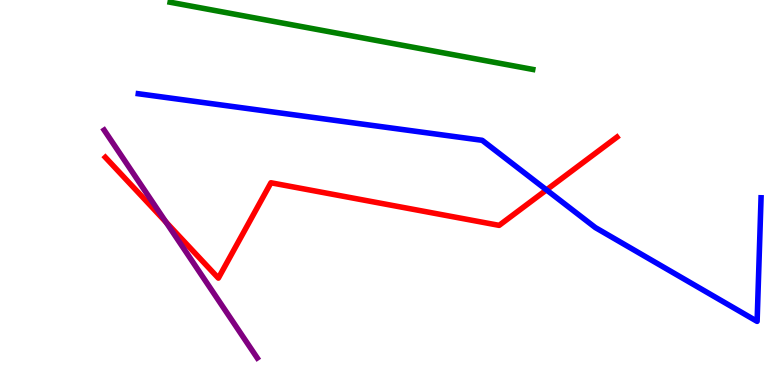[{'lines': ['blue', 'red'], 'intersections': [{'x': 7.05, 'y': 5.07}]}, {'lines': ['green', 'red'], 'intersections': []}, {'lines': ['purple', 'red'], 'intersections': [{'x': 2.14, 'y': 4.23}]}, {'lines': ['blue', 'green'], 'intersections': []}, {'lines': ['blue', 'purple'], 'intersections': []}, {'lines': ['green', 'purple'], 'intersections': []}]